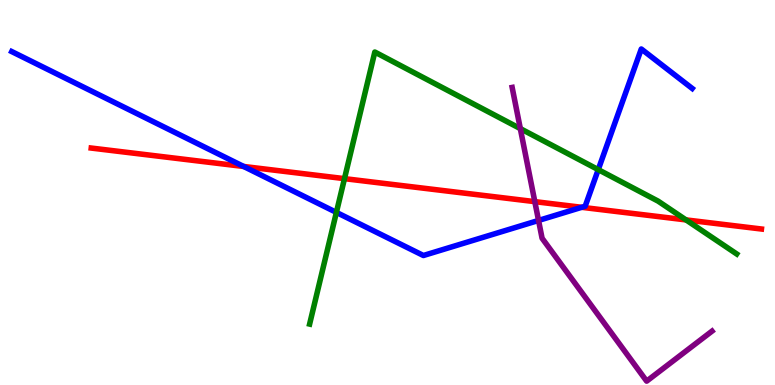[{'lines': ['blue', 'red'], 'intersections': [{'x': 3.14, 'y': 5.68}, {'x': 7.51, 'y': 4.62}]}, {'lines': ['green', 'red'], 'intersections': [{'x': 4.44, 'y': 5.36}, {'x': 8.85, 'y': 4.29}]}, {'lines': ['purple', 'red'], 'intersections': [{'x': 6.9, 'y': 4.76}]}, {'lines': ['blue', 'green'], 'intersections': [{'x': 4.34, 'y': 4.48}, {'x': 7.72, 'y': 5.59}]}, {'lines': ['blue', 'purple'], 'intersections': [{'x': 6.95, 'y': 4.27}]}, {'lines': ['green', 'purple'], 'intersections': [{'x': 6.71, 'y': 6.66}]}]